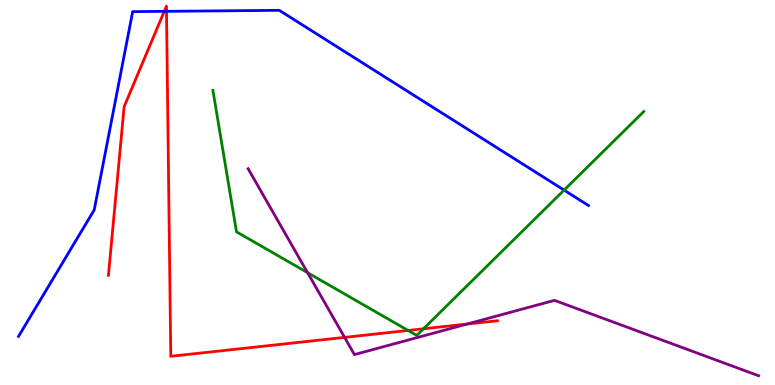[{'lines': ['blue', 'red'], 'intersections': [{'x': 2.12, 'y': 9.71}, {'x': 2.15, 'y': 9.71}]}, {'lines': ['green', 'red'], 'intersections': [{'x': 5.27, 'y': 1.42}, {'x': 5.46, 'y': 1.46}]}, {'lines': ['purple', 'red'], 'intersections': [{'x': 4.45, 'y': 1.24}, {'x': 6.03, 'y': 1.58}]}, {'lines': ['blue', 'green'], 'intersections': [{'x': 7.28, 'y': 5.06}]}, {'lines': ['blue', 'purple'], 'intersections': []}, {'lines': ['green', 'purple'], 'intersections': [{'x': 3.97, 'y': 2.92}]}]